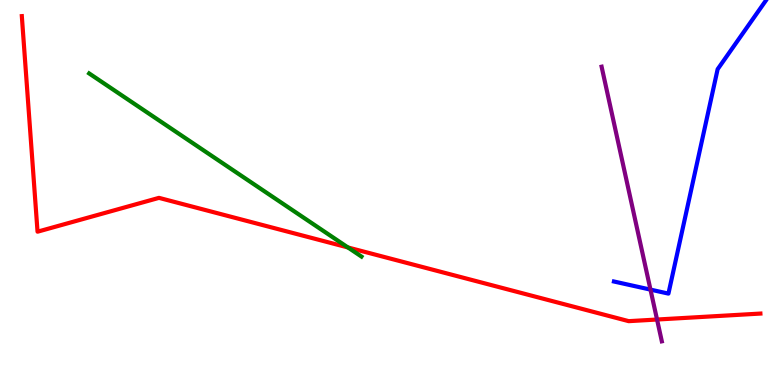[{'lines': ['blue', 'red'], 'intersections': []}, {'lines': ['green', 'red'], 'intersections': [{'x': 4.49, 'y': 3.57}]}, {'lines': ['purple', 'red'], 'intersections': [{'x': 8.48, 'y': 1.7}]}, {'lines': ['blue', 'green'], 'intersections': []}, {'lines': ['blue', 'purple'], 'intersections': [{'x': 8.39, 'y': 2.48}]}, {'lines': ['green', 'purple'], 'intersections': []}]